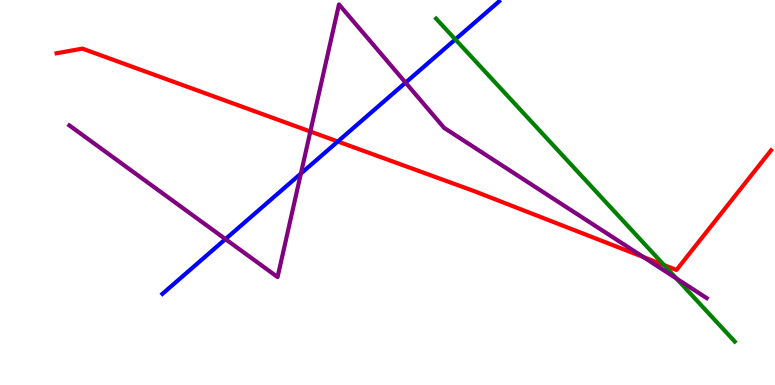[{'lines': ['blue', 'red'], 'intersections': [{'x': 4.36, 'y': 6.32}]}, {'lines': ['green', 'red'], 'intersections': [{'x': 8.57, 'y': 3.11}]}, {'lines': ['purple', 'red'], 'intersections': [{'x': 4.0, 'y': 6.58}, {'x': 8.3, 'y': 3.32}]}, {'lines': ['blue', 'green'], 'intersections': [{'x': 5.88, 'y': 8.98}]}, {'lines': ['blue', 'purple'], 'intersections': [{'x': 2.91, 'y': 3.79}, {'x': 3.88, 'y': 5.49}, {'x': 5.23, 'y': 7.85}]}, {'lines': ['green', 'purple'], 'intersections': [{'x': 8.73, 'y': 2.77}]}]